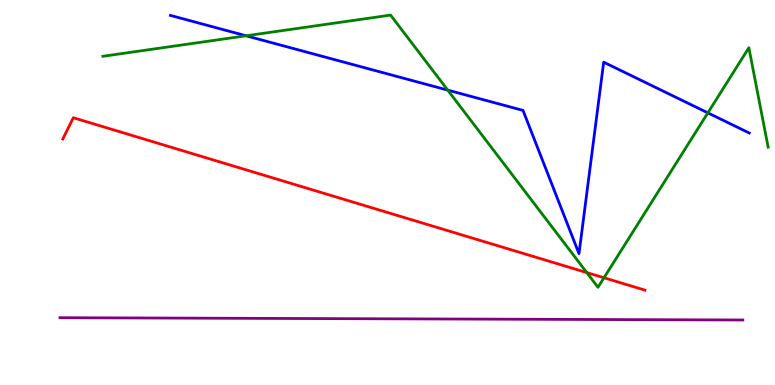[{'lines': ['blue', 'red'], 'intersections': []}, {'lines': ['green', 'red'], 'intersections': [{'x': 7.57, 'y': 2.92}, {'x': 7.79, 'y': 2.79}]}, {'lines': ['purple', 'red'], 'intersections': []}, {'lines': ['blue', 'green'], 'intersections': [{'x': 3.18, 'y': 9.07}, {'x': 5.78, 'y': 7.66}, {'x': 9.13, 'y': 7.07}]}, {'lines': ['blue', 'purple'], 'intersections': []}, {'lines': ['green', 'purple'], 'intersections': []}]